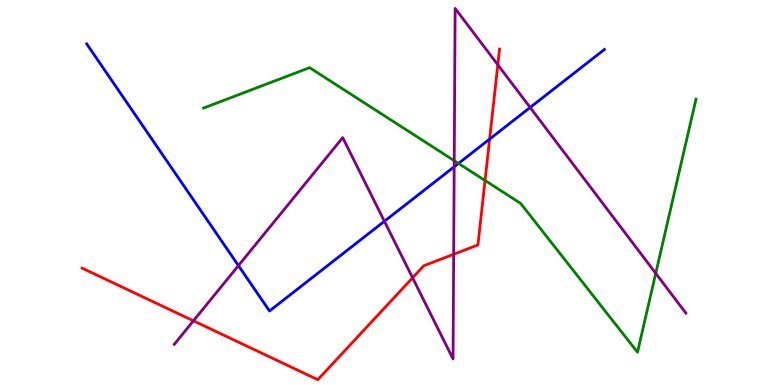[{'lines': ['blue', 'red'], 'intersections': [{'x': 6.32, 'y': 6.39}]}, {'lines': ['green', 'red'], 'intersections': [{'x': 6.26, 'y': 5.31}]}, {'lines': ['purple', 'red'], 'intersections': [{'x': 2.5, 'y': 1.67}, {'x': 5.32, 'y': 2.78}, {'x': 5.85, 'y': 3.4}, {'x': 6.42, 'y': 8.32}]}, {'lines': ['blue', 'green'], 'intersections': [{'x': 5.92, 'y': 5.76}]}, {'lines': ['blue', 'purple'], 'intersections': [{'x': 3.08, 'y': 3.1}, {'x': 4.96, 'y': 4.25}, {'x': 5.86, 'y': 5.67}, {'x': 6.84, 'y': 7.21}]}, {'lines': ['green', 'purple'], 'intersections': [{'x': 5.86, 'y': 5.83}, {'x': 8.46, 'y': 2.9}]}]